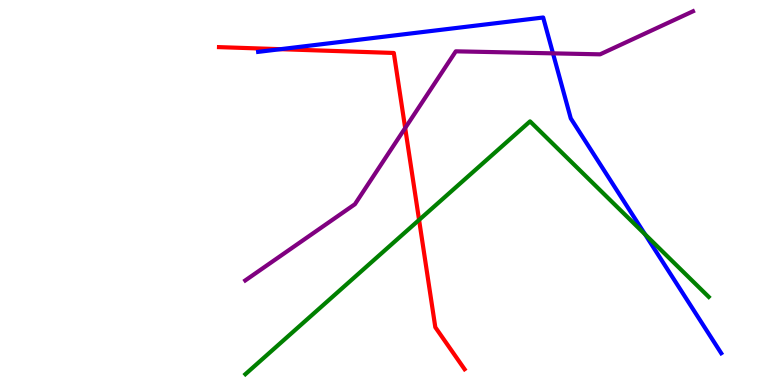[{'lines': ['blue', 'red'], 'intersections': [{'x': 3.62, 'y': 8.72}]}, {'lines': ['green', 'red'], 'intersections': [{'x': 5.41, 'y': 4.29}]}, {'lines': ['purple', 'red'], 'intersections': [{'x': 5.23, 'y': 6.67}]}, {'lines': ['blue', 'green'], 'intersections': [{'x': 8.32, 'y': 3.91}]}, {'lines': ['blue', 'purple'], 'intersections': [{'x': 7.14, 'y': 8.61}]}, {'lines': ['green', 'purple'], 'intersections': []}]